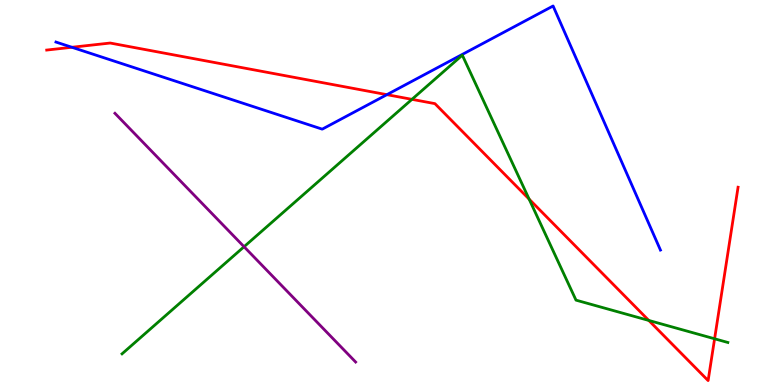[{'lines': ['blue', 'red'], 'intersections': [{'x': 0.928, 'y': 8.77}, {'x': 4.99, 'y': 7.54}]}, {'lines': ['green', 'red'], 'intersections': [{'x': 5.32, 'y': 7.42}, {'x': 6.83, 'y': 4.83}, {'x': 8.37, 'y': 1.68}, {'x': 9.22, 'y': 1.2}]}, {'lines': ['purple', 'red'], 'intersections': []}, {'lines': ['blue', 'green'], 'intersections': []}, {'lines': ['blue', 'purple'], 'intersections': []}, {'lines': ['green', 'purple'], 'intersections': [{'x': 3.15, 'y': 3.59}]}]